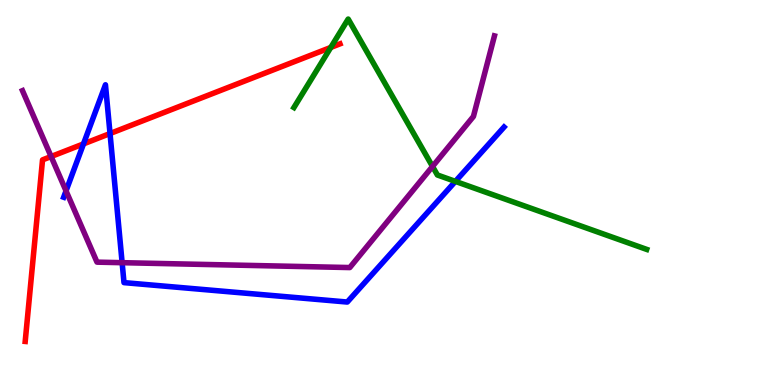[{'lines': ['blue', 'red'], 'intersections': [{'x': 1.08, 'y': 6.26}, {'x': 1.42, 'y': 6.53}]}, {'lines': ['green', 'red'], 'intersections': [{'x': 4.27, 'y': 8.77}]}, {'lines': ['purple', 'red'], 'intersections': [{'x': 0.659, 'y': 5.93}]}, {'lines': ['blue', 'green'], 'intersections': [{'x': 5.88, 'y': 5.29}]}, {'lines': ['blue', 'purple'], 'intersections': [{'x': 0.852, 'y': 5.04}, {'x': 1.58, 'y': 3.18}]}, {'lines': ['green', 'purple'], 'intersections': [{'x': 5.58, 'y': 5.68}]}]